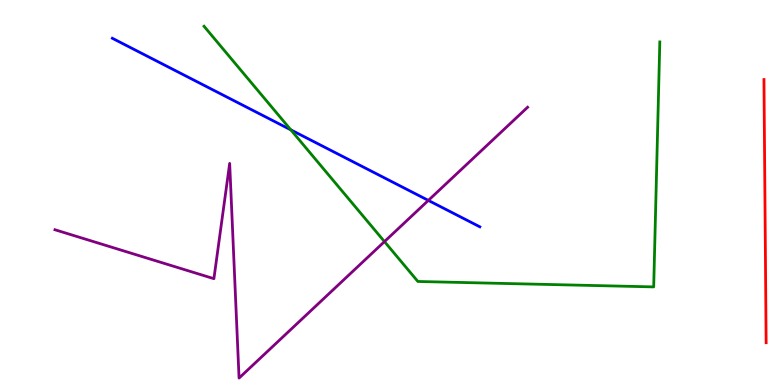[{'lines': ['blue', 'red'], 'intersections': []}, {'lines': ['green', 'red'], 'intersections': []}, {'lines': ['purple', 'red'], 'intersections': []}, {'lines': ['blue', 'green'], 'intersections': [{'x': 3.75, 'y': 6.63}]}, {'lines': ['blue', 'purple'], 'intersections': [{'x': 5.53, 'y': 4.79}]}, {'lines': ['green', 'purple'], 'intersections': [{'x': 4.96, 'y': 3.72}]}]